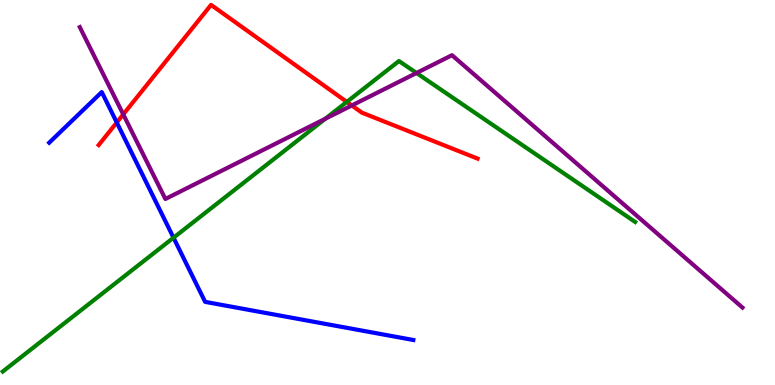[{'lines': ['blue', 'red'], 'intersections': [{'x': 1.51, 'y': 6.82}]}, {'lines': ['green', 'red'], 'intersections': [{'x': 4.48, 'y': 7.35}]}, {'lines': ['purple', 'red'], 'intersections': [{'x': 1.59, 'y': 7.03}, {'x': 4.54, 'y': 7.26}]}, {'lines': ['blue', 'green'], 'intersections': [{'x': 2.24, 'y': 3.83}]}, {'lines': ['blue', 'purple'], 'intersections': []}, {'lines': ['green', 'purple'], 'intersections': [{'x': 4.2, 'y': 6.92}, {'x': 5.37, 'y': 8.1}]}]